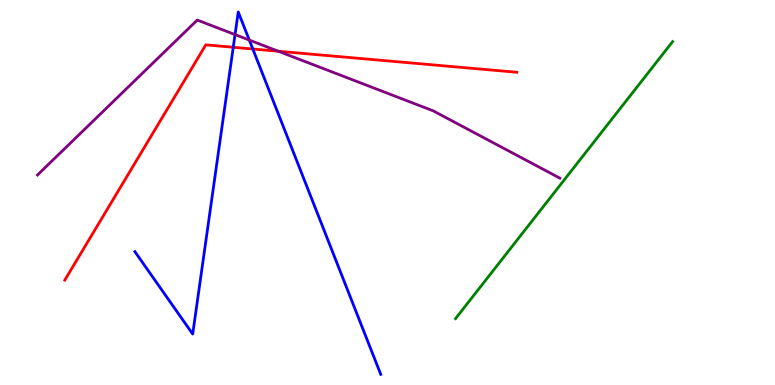[{'lines': ['blue', 'red'], 'intersections': [{'x': 3.01, 'y': 8.77}, {'x': 3.26, 'y': 8.73}]}, {'lines': ['green', 'red'], 'intersections': []}, {'lines': ['purple', 'red'], 'intersections': [{'x': 3.59, 'y': 8.67}]}, {'lines': ['blue', 'green'], 'intersections': []}, {'lines': ['blue', 'purple'], 'intersections': [{'x': 3.03, 'y': 9.1}, {'x': 3.22, 'y': 8.96}]}, {'lines': ['green', 'purple'], 'intersections': []}]